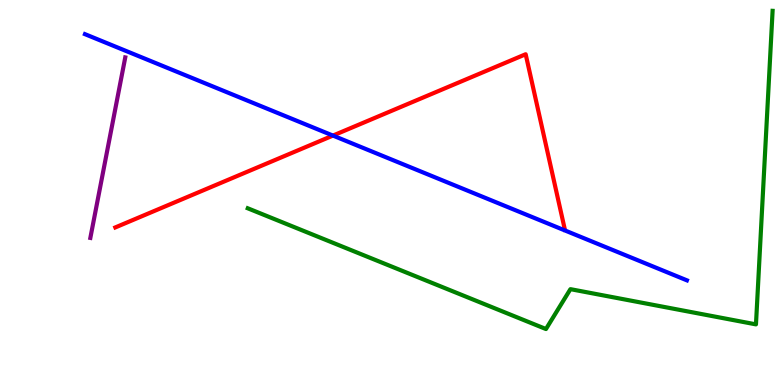[{'lines': ['blue', 'red'], 'intersections': [{'x': 4.3, 'y': 6.48}]}, {'lines': ['green', 'red'], 'intersections': []}, {'lines': ['purple', 'red'], 'intersections': []}, {'lines': ['blue', 'green'], 'intersections': []}, {'lines': ['blue', 'purple'], 'intersections': []}, {'lines': ['green', 'purple'], 'intersections': []}]